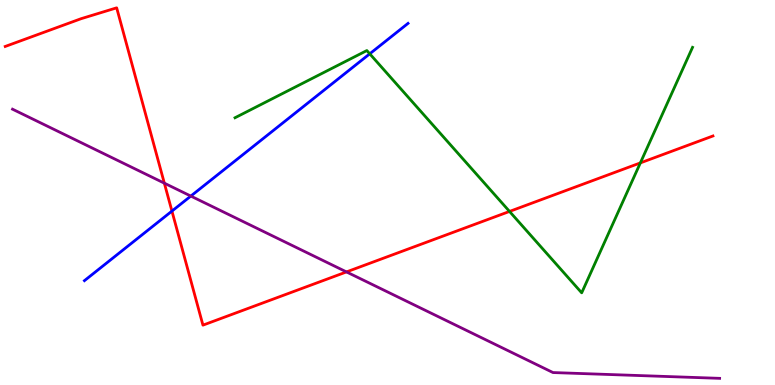[{'lines': ['blue', 'red'], 'intersections': [{'x': 2.22, 'y': 4.52}]}, {'lines': ['green', 'red'], 'intersections': [{'x': 6.57, 'y': 4.51}, {'x': 8.26, 'y': 5.77}]}, {'lines': ['purple', 'red'], 'intersections': [{'x': 2.12, 'y': 5.24}, {'x': 4.47, 'y': 2.94}]}, {'lines': ['blue', 'green'], 'intersections': [{'x': 4.77, 'y': 8.6}]}, {'lines': ['blue', 'purple'], 'intersections': [{'x': 2.46, 'y': 4.91}]}, {'lines': ['green', 'purple'], 'intersections': []}]